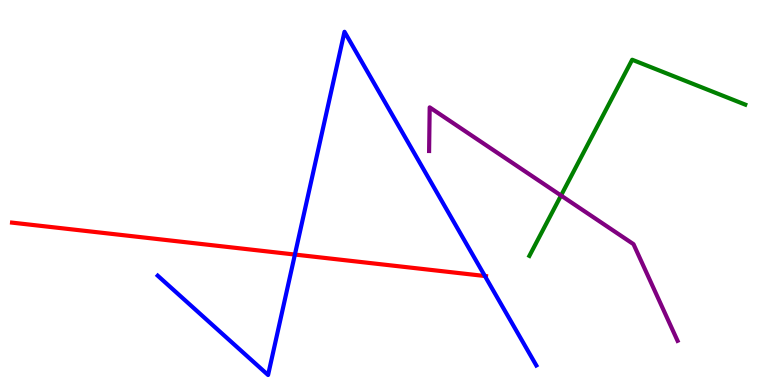[{'lines': ['blue', 'red'], 'intersections': [{'x': 3.81, 'y': 3.39}, {'x': 6.26, 'y': 2.83}]}, {'lines': ['green', 'red'], 'intersections': []}, {'lines': ['purple', 'red'], 'intersections': []}, {'lines': ['blue', 'green'], 'intersections': []}, {'lines': ['blue', 'purple'], 'intersections': []}, {'lines': ['green', 'purple'], 'intersections': [{'x': 7.24, 'y': 4.92}]}]